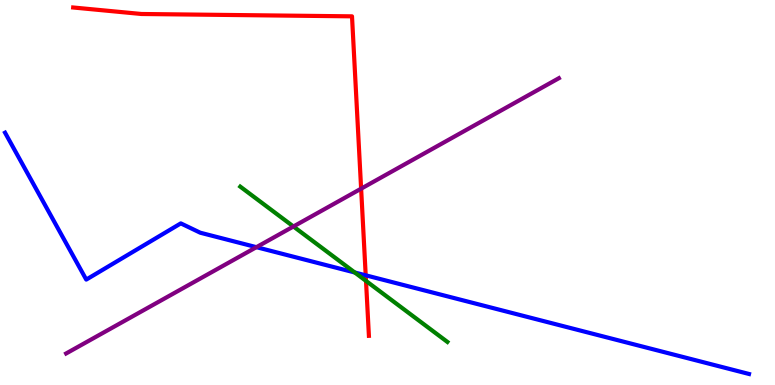[{'lines': ['blue', 'red'], 'intersections': [{'x': 4.72, 'y': 2.85}]}, {'lines': ['green', 'red'], 'intersections': [{'x': 4.72, 'y': 2.7}]}, {'lines': ['purple', 'red'], 'intersections': [{'x': 4.66, 'y': 5.1}]}, {'lines': ['blue', 'green'], 'intersections': [{'x': 4.58, 'y': 2.92}]}, {'lines': ['blue', 'purple'], 'intersections': [{'x': 3.31, 'y': 3.58}]}, {'lines': ['green', 'purple'], 'intersections': [{'x': 3.79, 'y': 4.12}]}]